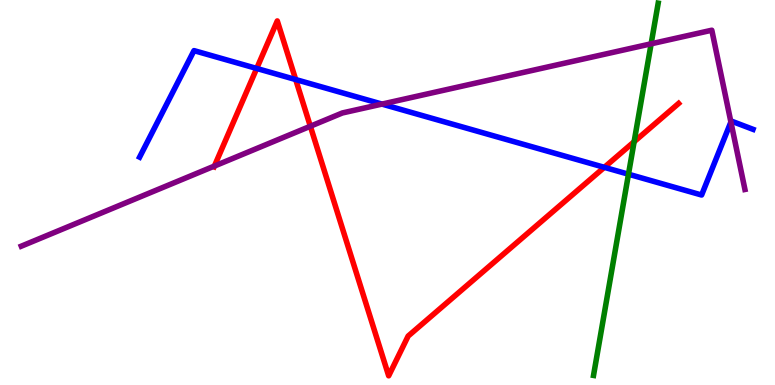[{'lines': ['blue', 'red'], 'intersections': [{'x': 3.31, 'y': 8.22}, {'x': 3.82, 'y': 7.93}, {'x': 7.8, 'y': 5.65}]}, {'lines': ['green', 'red'], 'intersections': [{'x': 8.18, 'y': 6.32}]}, {'lines': ['purple', 'red'], 'intersections': [{'x': 2.77, 'y': 5.69}, {'x': 4.0, 'y': 6.72}]}, {'lines': ['blue', 'green'], 'intersections': [{'x': 8.11, 'y': 5.48}]}, {'lines': ['blue', 'purple'], 'intersections': [{'x': 4.93, 'y': 7.3}, {'x': 9.43, 'y': 6.83}]}, {'lines': ['green', 'purple'], 'intersections': [{'x': 8.4, 'y': 8.86}]}]